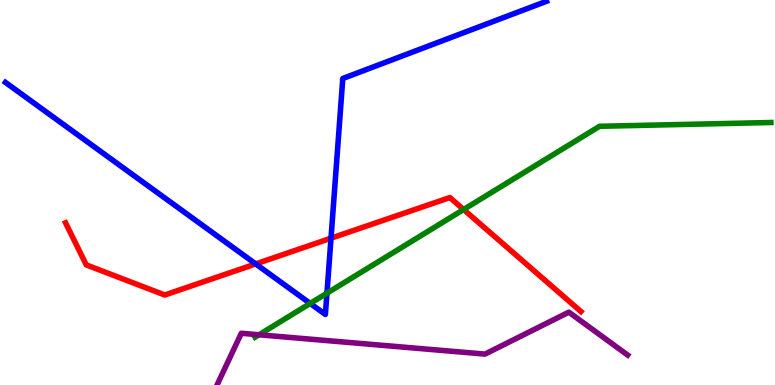[{'lines': ['blue', 'red'], 'intersections': [{'x': 3.3, 'y': 3.14}, {'x': 4.27, 'y': 3.81}]}, {'lines': ['green', 'red'], 'intersections': [{'x': 5.98, 'y': 4.56}]}, {'lines': ['purple', 'red'], 'intersections': []}, {'lines': ['blue', 'green'], 'intersections': [{'x': 4.0, 'y': 2.12}, {'x': 4.22, 'y': 2.39}]}, {'lines': ['blue', 'purple'], 'intersections': []}, {'lines': ['green', 'purple'], 'intersections': [{'x': 3.34, 'y': 1.3}]}]